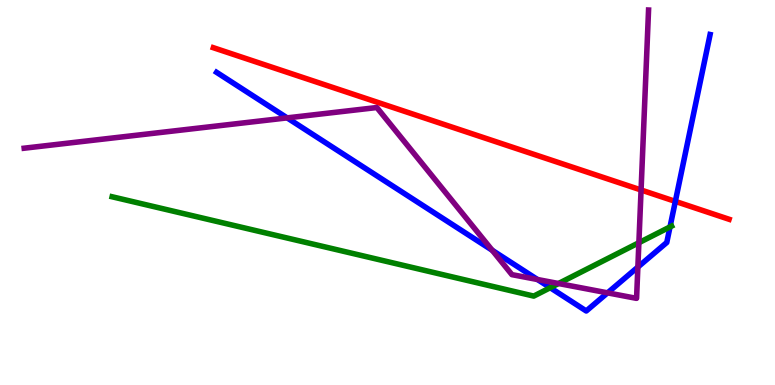[{'lines': ['blue', 'red'], 'intersections': [{'x': 8.71, 'y': 4.77}]}, {'lines': ['green', 'red'], 'intersections': []}, {'lines': ['purple', 'red'], 'intersections': [{'x': 8.27, 'y': 5.07}]}, {'lines': ['blue', 'green'], 'intersections': [{'x': 7.1, 'y': 2.53}, {'x': 8.65, 'y': 4.11}]}, {'lines': ['blue', 'purple'], 'intersections': [{'x': 3.71, 'y': 6.94}, {'x': 6.35, 'y': 3.5}, {'x': 6.94, 'y': 2.74}, {'x': 7.84, 'y': 2.39}, {'x': 8.23, 'y': 3.06}]}, {'lines': ['green', 'purple'], 'intersections': [{'x': 7.21, 'y': 2.64}, {'x': 8.24, 'y': 3.7}]}]